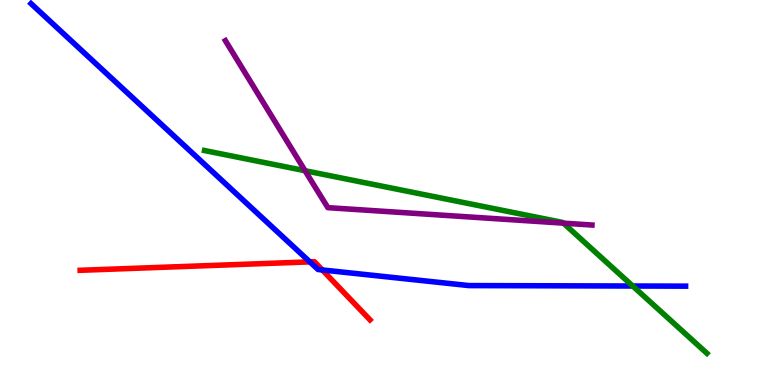[{'lines': ['blue', 'red'], 'intersections': [{'x': 4.0, 'y': 3.2}, {'x': 4.16, 'y': 2.99}]}, {'lines': ['green', 'red'], 'intersections': []}, {'lines': ['purple', 'red'], 'intersections': []}, {'lines': ['blue', 'green'], 'intersections': [{'x': 8.16, 'y': 2.57}]}, {'lines': ['blue', 'purple'], 'intersections': []}, {'lines': ['green', 'purple'], 'intersections': [{'x': 3.94, 'y': 5.57}, {'x': 7.27, 'y': 4.2}]}]